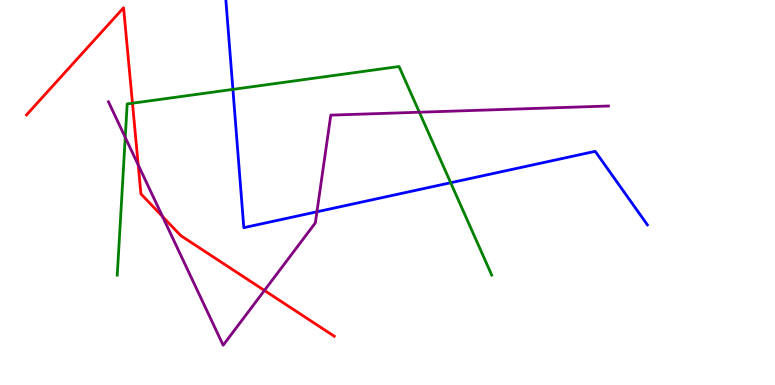[{'lines': ['blue', 'red'], 'intersections': []}, {'lines': ['green', 'red'], 'intersections': [{'x': 1.71, 'y': 7.32}]}, {'lines': ['purple', 'red'], 'intersections': [{'x': 1.78, 'y': 5.72}, {'x': 2.1, 'y': 4.38}, {'x': 3.41, 'y': 2.46}]}, {'lines': ['blue', 'green'], 'intersections': [{'x': 3.01, 'y': 7.68}, {'x': 5.82, 'y': 5.25}]}, {'lines': ['blue', 'purple'], 'intersections': [{'x': 4.09, 'y': 4.5}]}, {'lines': ['green', 'purple'], 'intersections': [{'x': 1.62, 'y': 6.43}, {'x': 5.41, 'y': 7.09}]}]